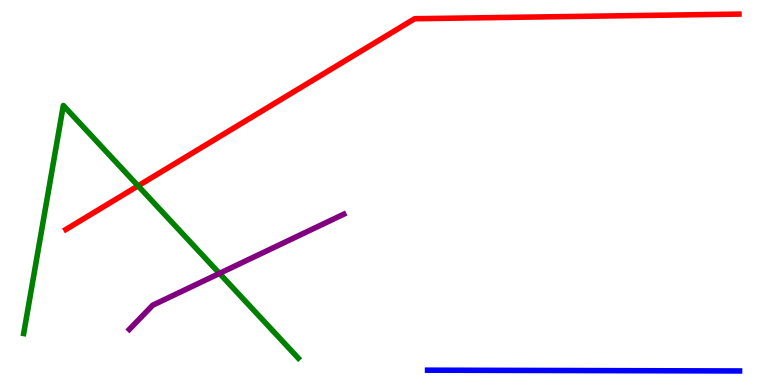[{'lines': ['blue', 'red'], 'intersections': []}, {'lines': ['green', 'red'], 'intersections': [{'x': 1.78, 'y': 5.17}]}, {'lines': ['purple', 'red'], 'intersections': []}, {'lines': ['blue', 'green'], 'intersections': []}, {'lines': ['blue', 'purple'], 'intersections': []}, {'lines': ['green', 'purple'], 'intersections': [{'x': 2.83, 'y': 2.9}]}]